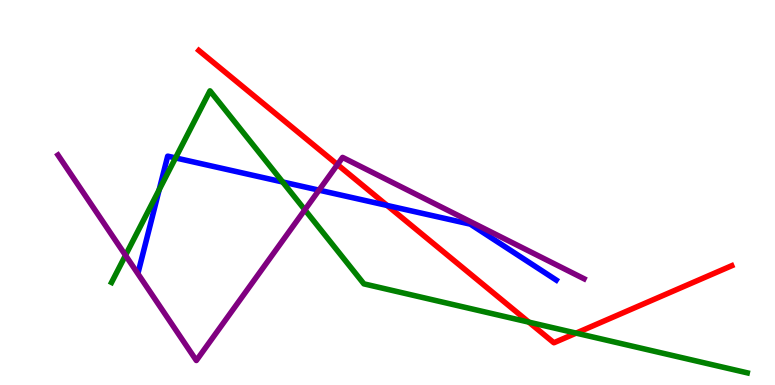[{'lines': ['blue', 'red'], 'intersections': [{'x': 4.99, 'y': 4.66}]}, {'lines': ['green', 'red'], 'intersections': [{'x': 6.82, 'y': 1.63}, {'x': 7.43, 'y': 1.35}]}, {'lines': ['purple', 'red'], 'intersections': [{'x': 4.35, 'y': 5.73}]}, {'lines': ['blue', 'green'], 'intersections': [{'x': 2.05, 'y': 5.07}, {'x': 2.26, 'y': 5.9}, {'x': 3.65, 'y': 5.27}]}, {'lines': ['blue', 'purple'], 'intersections': [{'x': 4.12, 'y': 5.06}]}, {'lines': ['green', 'purple'], 'intersections': [{'x': 1.62, 'y': 3.37}, {'x': 3.93, 'y': 4.55}]}]